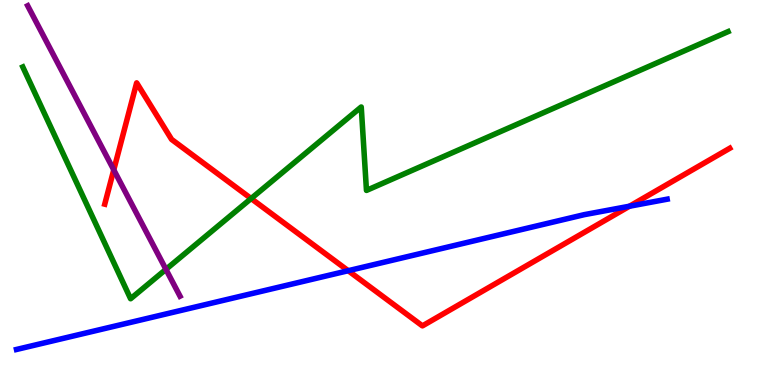[{'lines': ['blue', 'red'], 'intersections': [{'x': 4.49, 'y': 2.97}, {'x': 8.12, 'y': 4.64}]}, {'lines': ['green', 'red'], 'intersections': [{'x': 3.24, 'y': 4.84}]}, {'lines': ['purple', 'red'], 'intersections': [{'x': 1.47, 'y': 5.59}]}, {'lines': ['blue', 'green'], 'intersections': []}, {'lines': ['blue', 'purple'], 'intersections': []}, {'lines': ['green', 'purple'], 'intersections': [{'x': 2.14, 'y': 3.0}]}]